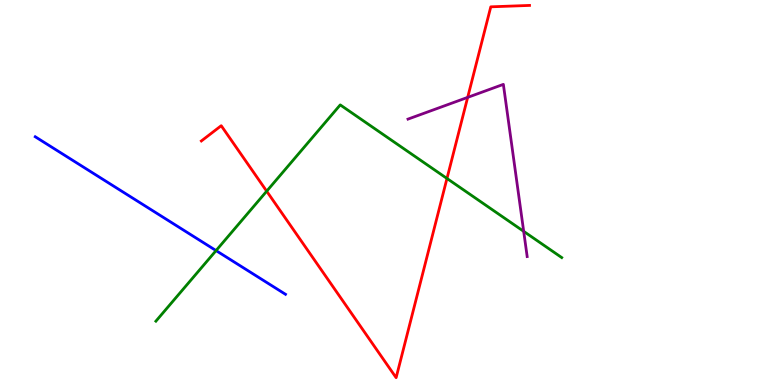[{'lines': ['blue', 'red'], 'intersections': []}, {'lines': ['green', 'red'], 'intersections': [{'x': 3.44, 'y': 5.03}, {'x': 5.77, 'y': 5.36}]}, {'lines': ['purple', 'red'], 'intersections': [{'x': 6.03, 'y': 7.47}]}, {'lines': ['blue', 'green'], 'intersections': [{'x': 2.79, 'y': 3.49}]}, {'lines': ['blue', 'purple'], 'intersections': []}, {'lines': ['green', 'purple'], 'intersections': [{'x': 6.76, 'y': 3.99}]}]